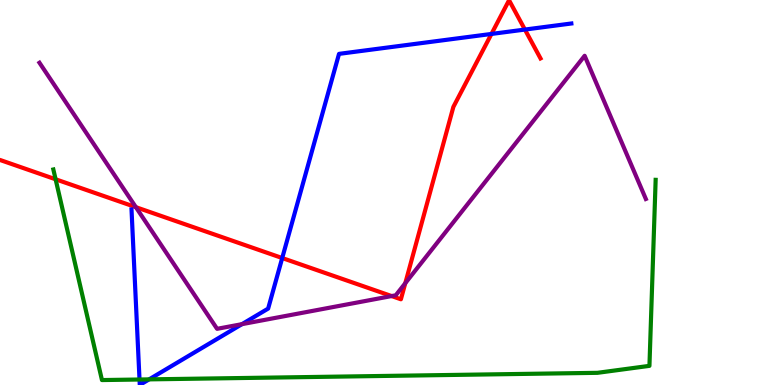[{'lines': ['blue', 'red'], 'intersections': [{'x': 3.64, 'y': 3.3}, {'x': 6.34, 'y': 9.12}, {'x': 6.77, 'y': 9.23}]}, {'lines': ['green', 'red'], 'intersections': [{'x': 0.718, 'y': 5.34}]}, {'lines': ['purple', 'red'], 'intersections': [{'x': 1.75, 'y': 4.62}, {'x': 5.05, 'y': 2.31}, {'x': 5.23, 'y': 2.64}]}, {'lines': ['blue', 'green'], 'intersections': [{'x': 1.8, 'y': 0.142}, {'x': 1.92, 'y': 0.146}]}, {'lines': ['blue', 'purple'], 'intersections': [{'x': 3.12, 'y': 1.58}]}, {'lines': ['green', 'purple'], 'intersections': []}]